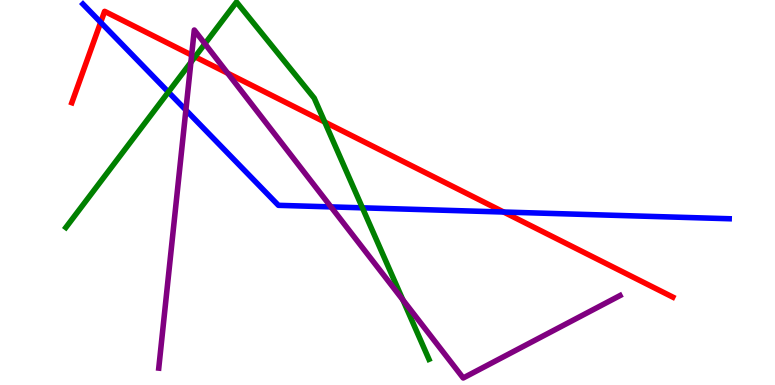[{'lines': ['blue', 'red'], 'intersections': [{'x': 1.3, 'y': 9.42}, {'x': 6.5, 'y': 4.49}]}, {'lines': ['green', 'red'], 'intersections': [{'x': 2.52, 'y': 8.52}, {'x': 4.19, 'y': 6.83}]}, {'lines': ['purple', 'red'], 'intersections': [{'x': 2.47, 'y': 8.57}, {'x': 2.94, 'y': 8.1}]}, {'lines': ['blue', 'green'], 'intersections': [{'x': 2.17, 'y': 7.61}, {'x': 4.68, 'y': 4.6}]}, {'lines': ['blue', 'purple'], 'intersections': [{'x': 2.4, 'y': 7.14}, {'x': 4.27, 'y': 4.63}]}, {'lines': ['green', 'purple'], 'intersections': [{'x': 2.46, 'y': 8.38}, {'x': 2.64, 'y': 8.86}, {'x': 5.2, 'y': 2.21}]}]